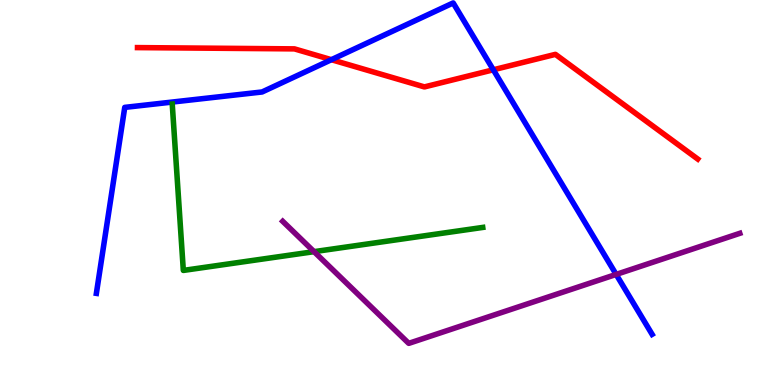[{'lines': ['blue', 'red'], 'intersections': [{'x': 4.28, 'y': 8.45}, {'x': 6.37, 'y': 8.19}]}, {'lines': ['green', 'red'], 'intersections': []}, {'lines': ['purple', 'red'], 'intersections': []}, {'lines': ['blue', 'green'], 'intersections': []}, {'lines': ['blue', 'purple'], 'intersections': [{'x': 7.95, 'y': 2.87}]}, {'lines': ['green', 'purple'], 'intersections': [{'x': 4.05, 'y': 3.46}]}]